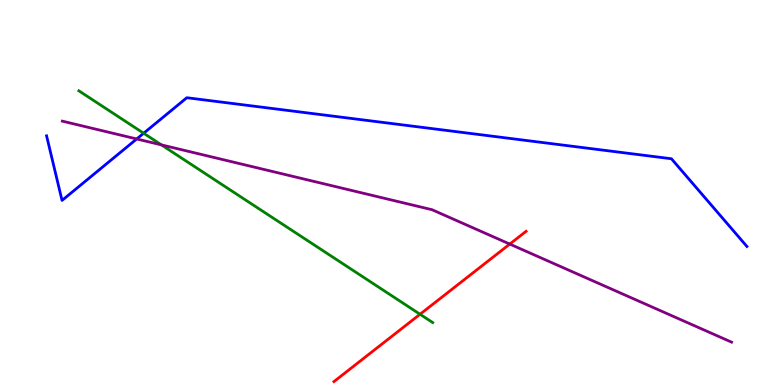[{'lines': ['blue', 'red'], 'intersections': []}, {'lines': ['green', 'red'], 'intersections': [{'x': 5.42, 'y': 1.84}]}, {'lines': ['purple', 'red'], 'intersections': [{'x': 6.58, 'y': 3.66}]}, {'lines': ['blue', 'green'], 'intersections': [{'x': 1.85, 'y': 6.54}]}, {'lines': ['blue', 'purple'], 'intersections': [{'x': 1.76, 'y': 6.39}]}, {'lines': ['green', 'purple'], 'intersections': [{'x': 2.08, 'y': 6.24}]}]